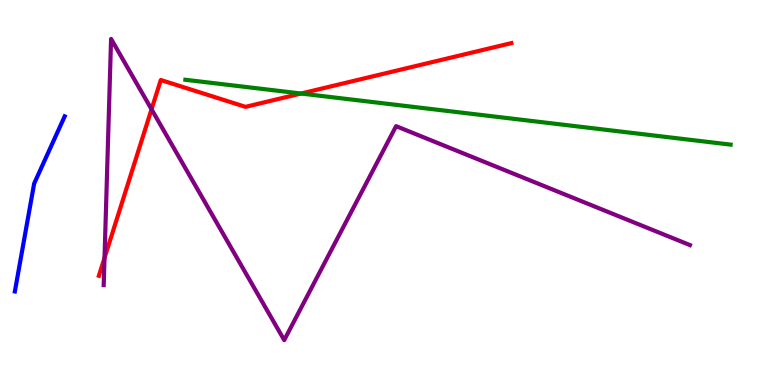[{'lines': ['blue', 'red'], 'intersections': []}, {'lines': ['green', 'red'], 'intersections': [{'x': 3.88, 'y': 7.57}]}, {'lines': ['purple', 'red'], 'intersections': [{'x': 1.35, 'y': 3.3}, {'x': 1.96, 'y': 7.16}]}, {'lines': ['blue', 'green'], 'intersections': []}, {'lines': ['blue', 'purple'], 'intersections': []}, {'lines': ['green', 'purple'], 'intersections': []}]